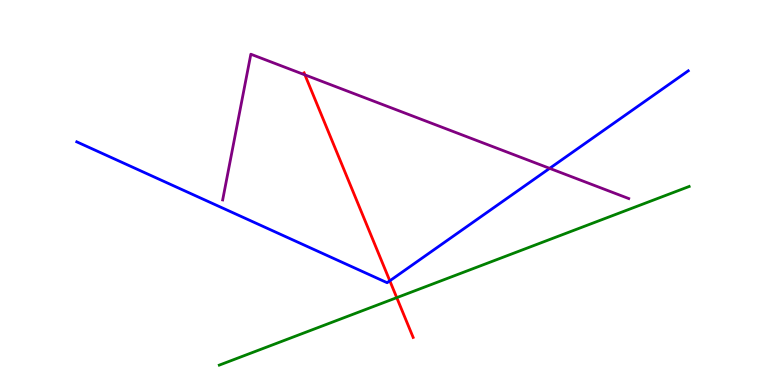[{'lines': ['blue', 'red'], 'intersections': [{'x': 5.03, 'y': 2.71}]}, {'lines': ['green', 'red'], 'intersections': [{'x': 5.12, 'y': 2.27}]}, {'lines': ['purple', 'red'], 'intersections': [{'x': 3.93, 'y': 8.06}]}, {'lines': ['blue', 'green'], 'intersections': []}, {'lines': ['blue', 'purple'], 'intersections': [{'x': 7.09, 'y': 5.63}]}, {'lines': ['green', 'purple'], 'intersections': []}]